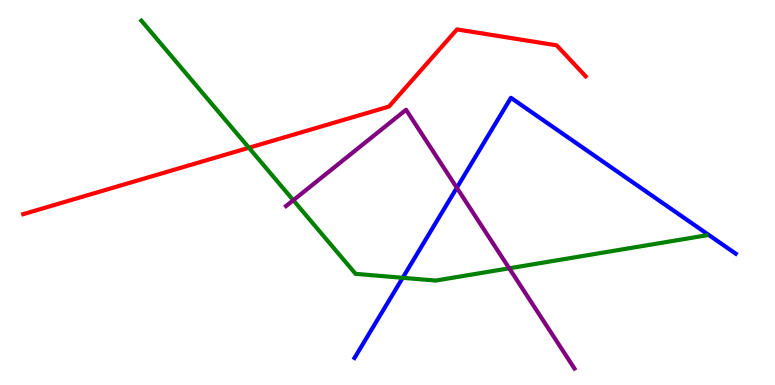[{'lines': ['blue', 'red'], 'intersections': []}, {'lines': ['green', 'red'], 'intersections': [{'x': 3.21, 'y': 6.16}]}, {'lines': ['purple', 'red'], 'intersections': []}, {'lines': ['blue', 'green'], 'intersections': [{'x': 5.2, 'y': 2.78}]}, {'lines': ['blue', 'purple'], 'intersections': [{'x': 5.89, 'y': 5.12}]}, {'lines': ['green', 'purple'], 'intersections': [{'x': 3.78, 'y': 4.8}, {'x': 6.57, 'y': 3.03}]}]